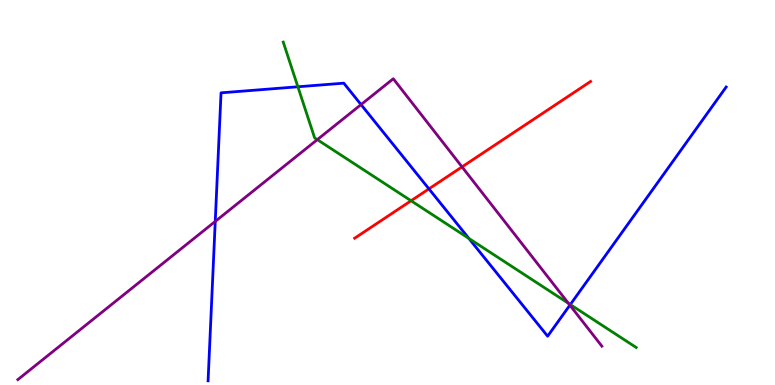[{'lines': ['blue', 'red'], 'intersections': [{'x': 5.53, 'y': 5.09}]}, {'lines': ['green', 'red'], 'intersections': [{'x': 5.3, 'y': 4.79}]}, {'lines': ['purple', 'red'], 'intersections': [{'x': 5.96, 'y': 5.67}]}, {'lines': ['blue', 'green'], 'intersections': [{'x': 3.84, 'y': 7.75}, {'x': 6.05, 'y': 3.81}, {'x': 7.36, 'y': 2.09}]}, {'lines': ['blue', 'purple'], 'intersections': [{'x': 2.78, 'y': 4.25}, {'x': 4.66, 'y': 7.28}, {'x': 7.35, 'y': 2.07}]}, {'lines': ['green', 'purple'], 'intersections': [{'x': 4.09, 'y': 6.37}, {'x': 7.34, 'y': 2.12}]}]